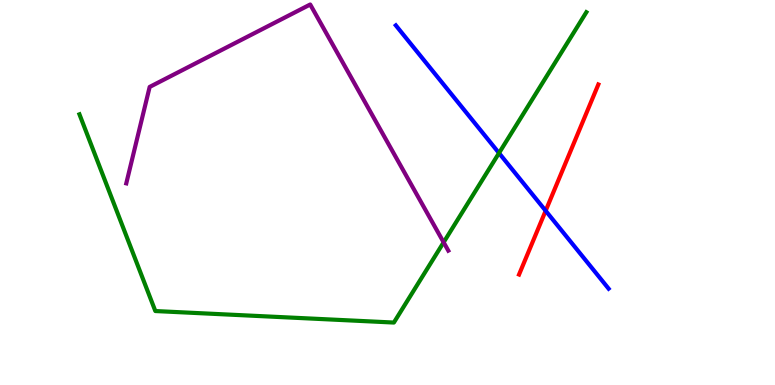[{'lines': ['blue', 'red'], 'intersections': [{'x': 7.04, 'y': 4.53}]}, {'lines': ['green', 'red'], 'intersections': []}, {'lines': ['purple', 'red'], 'intersections': []}, {'lines': ['blue', 'green'], 'intersections': [{'x': 6.44, 'y': 6.02}]}, {'lines': ['blue', 'purple'], 'intersections': []}, {'lines': ['green', 'purple'], 'intersections': [{'x': 5.72, 'y': 3.71}]}]